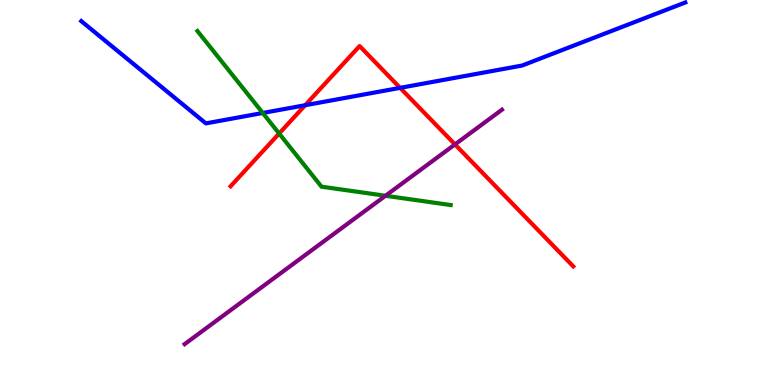[{'lines': ['blue', 'red'], 'intersections': [{'x': 3.94, 'y': 7.27}, {'x': 5.16, 'y': 7.72}]}, {'lines': ['green', 'red'], 'intersections': [{'x': 3.6, 'y': 6.53}]}, {'lines': ['purple', 'red'], 'intersections': [{'x': 5.87, 'y': 6.25}]}, {'lines': ['blue', 'green'], 'intersections': [{'x': 3.39, 'y': 7.07}]}, {'lines': ['blue', 'purple'], 'intersections': []}, {'lines': ['green', 'purple'], 'intersections': [{'x': 4.97, 'y': 4.92}]}]